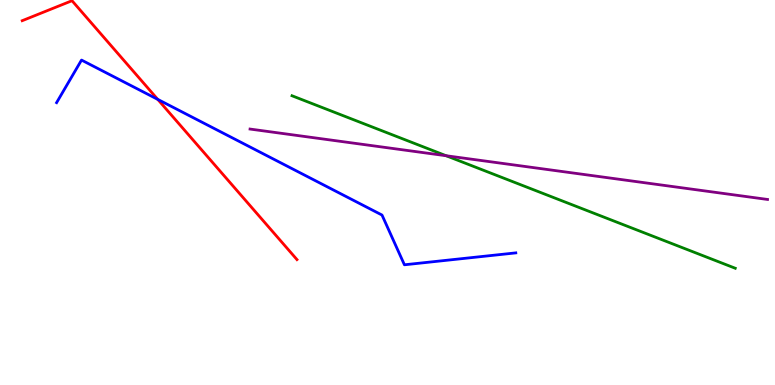[{'lines': ['blue', 'red'], 'intersections': [{'x': 2.04, 'y': 7.42}]}, {'lines': ['green', 'red'], 'intersections': []}, {'lines': ['purple', 'red'], 'intersections': []}, {'lines': ['blue', 'green'], 'intersections': []}, {'lines': ['blue', 'purple'], 'intersections': []}, {'lines': ['green', 'purple'], 'intersections': [{'x': 5.76, 'y': 5.96}]}]